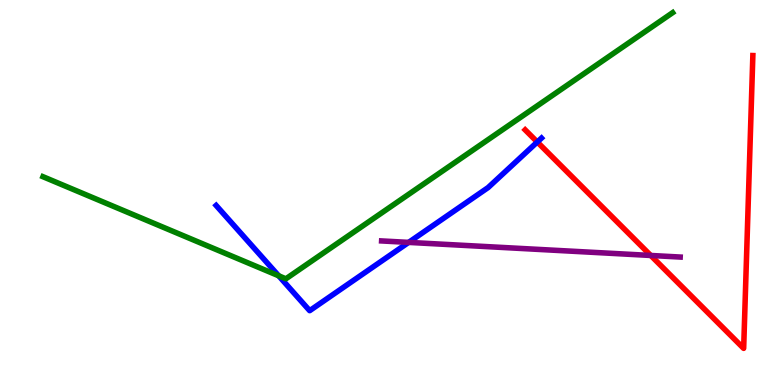[{'lines': ['blue', 'red'], 'intersections': [{'x': 6.93, 'y': 6.31}]}, {'lines': ['green', 'red'], 'intersections': []}, {'lines': ['purple', 'red'], 'intersections': [{'x': 8.4, 'y': 3.36}]}, {'lines': ['blue', 'green'], 'intersections': [{'x': 3.6, 'y': 2.84}]}, {'lines': ['blue', 'purple'], 'intersections': [{'x': 5.27, 'y': 3.7}]}, {'lines': ['green', 'purple'], 'intersections': []}]